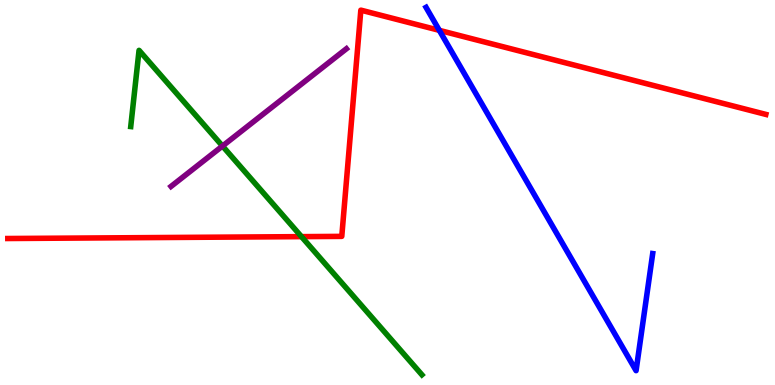[{'lines': ['blue', 'red'], 'intersections': [{'x': 5.67, 'y': 9.21}]}, {'lines': ['green', 'red'], 'intersections': [{'x': 3.89, 'y': 3.85}]}, {'lines': ['purple', 'red'], 'intersections': []}, {'lines': ['blue', 'green'], 'intersections': []}, {'lines': ['blue', 'purple'], 'intersections': []}, {'lines': ['green', 'purple'], 'intersections': [{'x': 2.87, 'y': 6.21}]}]